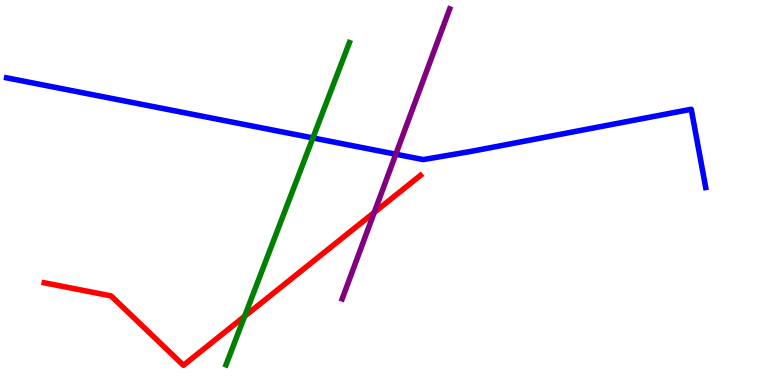[{'lines': ['blue', 'red'], 'intersections': []}, {'lines': ['green', 'red'], 'intersections': [{'x': 3.16, 'y': 1.79}]}, {'lines': ['purple', 'red'], 'intersections': [{'x': 4.83, 'y': 4.48}]}, {'lines': ['blue', 'green'], 'intersections': [{'x': 4.04, 'y': 6.42}]}, {'lines': ['blue', 'purple'], 'intersections': [{'x': 5.11, 'y': 5.99}]}, {'lines': ['green', 'purple'], 'intersections': []}]